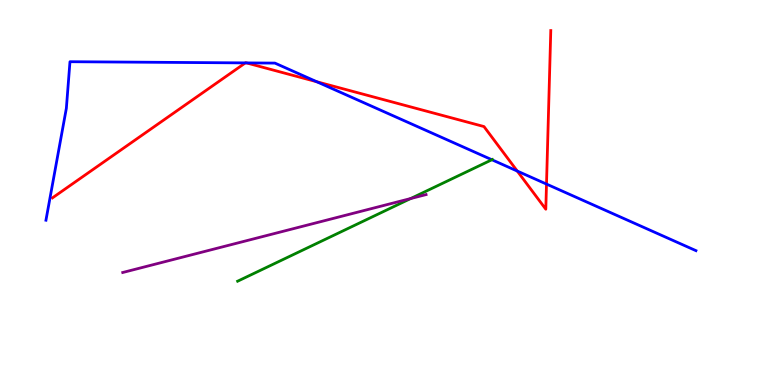[{'lines': ['blue', 'red'], 'intersections': [{'x': 3.17, 'y': 8.37}, {'x': 3.18, 'y': 8.37}, {'x': 4.09, 'y': 7.88}, {'x': 6.67, 'y': 5.56}, {'x': 7.05, 'y': 5.22}]}, {'lines': ['green', 'red'], 'intersections': []}, {'lines': ['purple', 'red'], 'intersections': []}, {'lines': ['blue', 'green'], 'intersections': [{'x': 6.35, 'y': 5.85}]}, {'lines': ['blue', 'purple'], 'intersections': []}, {'lines': ['green', 'purple'], 'intersections': [{'x': 5.3, 'y': 4.84}]}]